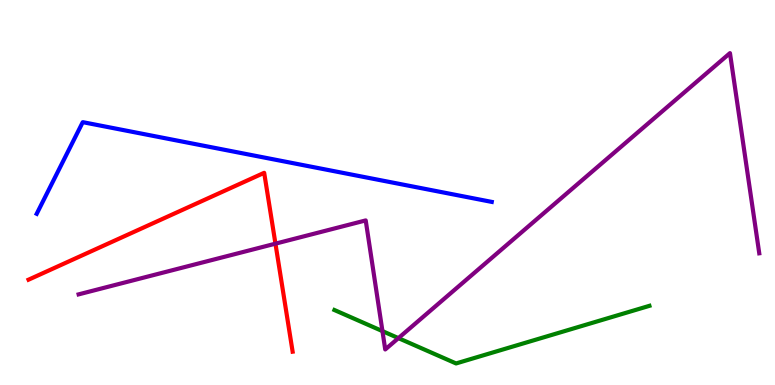[{'lines': ['blue', 'red'], 'intersections': []}, {'lines': ['green', 'red'], 'intersections': []}, {'lines': ['purple', 'red'], 'intersections': [{'x': 3.55, 'y': 3.67}]}, {'lines': ['blue', 'green'], 'intersections': []}, {'lines': ['blue', 'purple'], 'intersections': []}, {'lines': ['green', 'purple'], 'intersections': [{'x': 4.93, 'y': 1.4}, {'x': 5.14, 'y': 1.22}]}]